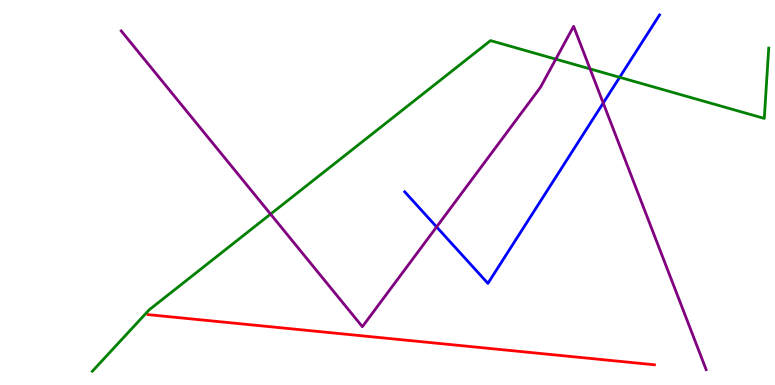[{'lines': ['blue', 'red'], 'intersections': []}, {'lines': ['green', 'red'], 'intersections': []}, {'lines': ['purple', 'red'], 'intersections': []}, {'lines': ['blue', 'green'], 'intersections': [{'x': 8.0, 'y': 7.99}]}, {'lines': ['blue', 'purple'], 'intersections': [{'x': 5.63, 'y': 4.11}, {'x': 7.78, 'y': 7.32}]}, {'lines': ['green', 'purple'], 'intersections': [{'x': 3.49, 'y': 4.44}, {'x': 7.17, 'y': 8.46}, {'x': 7.61, 'y': 8.21}]}]